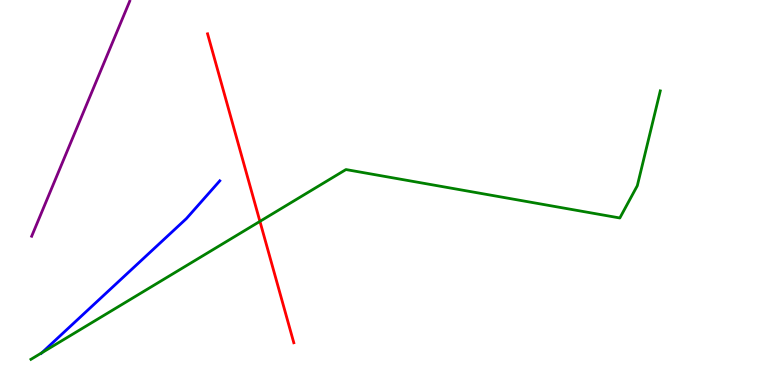[{'lines': ['blue', 'red'], 'intersections': []}, {'lines': ['green', 'red'], 'intersections': [{'x': 3.35, 'y': 4.25}]}, {'lines': ['purple', 'red'], 'intersections': []}, {'lines': ['blue', 'green'], 'intersections': [{'x': 0.54, 'y': 0.838}]}, {'lines': ['blue', 'purple'], 'intersections': []}, {'lines': ['green', 'purple'], 'intersections': []}]